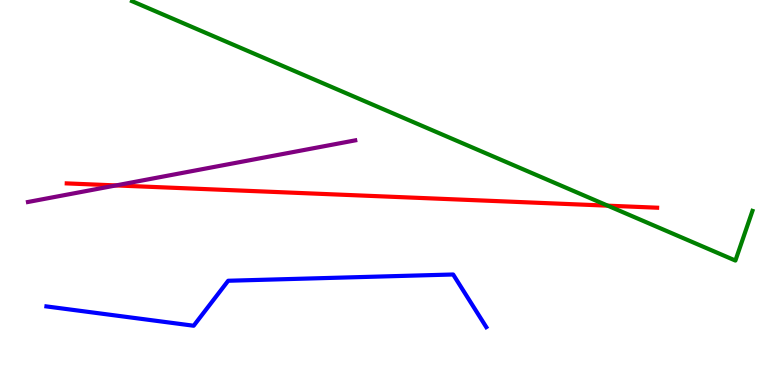[{'lines': ['blue', 'red'], 'intersections': []}, {'lines': ['green', 'red'], 'intersections': [{'x': 7.84, 'y': 4.66}]}, {'lines': ['purple', 'red'], 'intersections': [{'x': 1.5, 'y': 5.18}]}, {'lines': ['blue', 'green'], 'intersections': []}, {'lines': ['blue', 'purple'], 'intersections': []}, {'lines': ['green', 'purple'], 'intersections': []}]